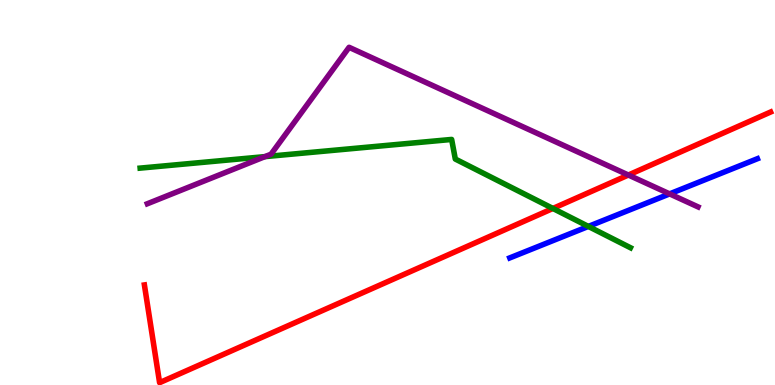[{'lines': ['blue', 'red'], 'intersections': []}, {'lines': ['green', 'red'], 'intersections': [{'x': 7.13, 'y': 4.59}]}, {'lines': ['purple', 'red'], 'intersections': [{'x': 8.11, 'y': 5.45}]}, {'lines': ['blue', 'green'], 'intersections': [{'x': 7.59, 'y': 4.12}]}, {'lines': ['blue', 'purple'], 'intersections': [{'x': 8.64, 'y': 4.96}]}, {'lines': ['green', 'purple'], 'intersections': [{'x': 3.42, 'y': 5.93}]}]